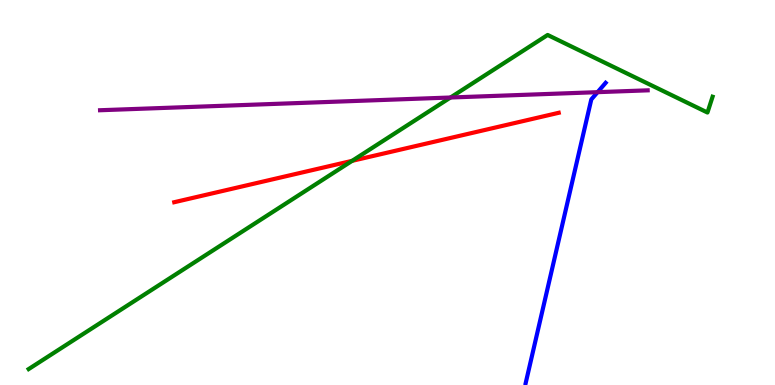[{'lines': ['blue', 'red'], 'intersections': []}, {'lines': ['green', 'red'], 'intersections': [{'x': 4.54, 'y': 5.82}]}, {'lines': ['purple', 'red'], 'intersections': []}, {'lines': ['blue', 'green'], 'intersections': []}, {'lines': ['blue', 'purple'], 'intersections': [{'x': 7.71, 'y': 7.61}]}, {'lines': ['green', 'purple'], 'intersections': [{'x': 5.81, 'y': 7.47}]}]